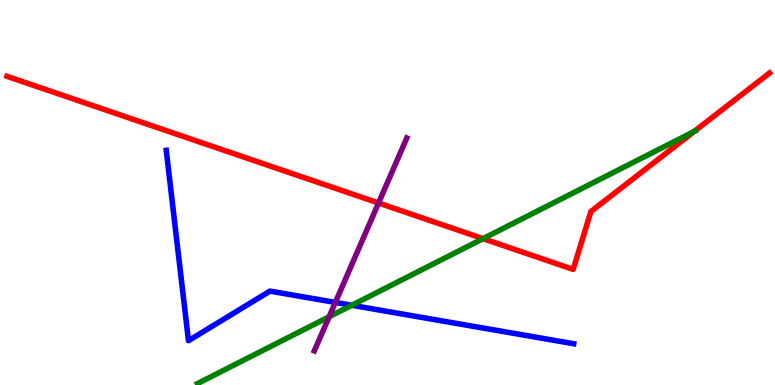[{'lines': ['blue', 'red'], 'intersections': []}, {'lines': ['green', 'red'], 'intersections': [{'x': 6.23, 'y': 3.8}, {'x': 8.96, 'y': 6.58}]}, {'lines': ['purple', 'red'], 'intersections': [{'x': 4.88, 'y': 4.73}]}, {'lines': ['blue', 'green'], 'intersections': [{'x': 4.54, 'y': 2.07}]}, {'lines': ['blue', 'purple'], 'intersections': [{'x': 4.33, 'y': 2.14}]}, {'lines': ['green', 'purple'], 'intersections': [{'x': 4.25, 'y': 1.77}]}]